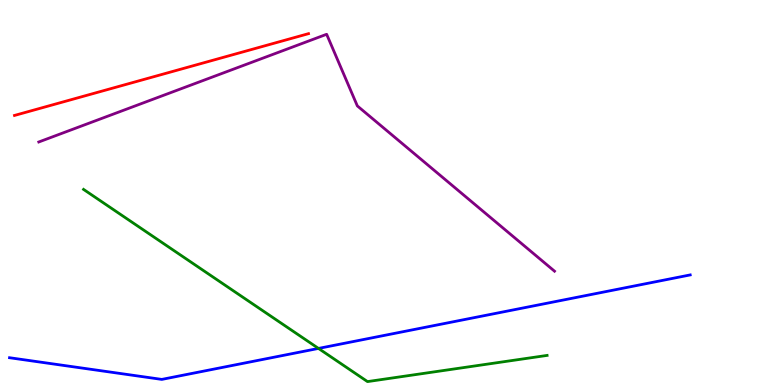[{'lines': ['blue', 'red'], 'intersections': []}, {'lines': ['green', 'red'], 'intersections': []}, {'lines': ['purple', 'red'], 'intersections': []}, {'lines': ['blue', 'green'], 'intersections': [{'x': 4.11, 'y': 0.95}]}, {'lines': ['blue', 'purple'], 'intersections': []}, {'lines': ['green', 'purple'], 'intersections': []}]